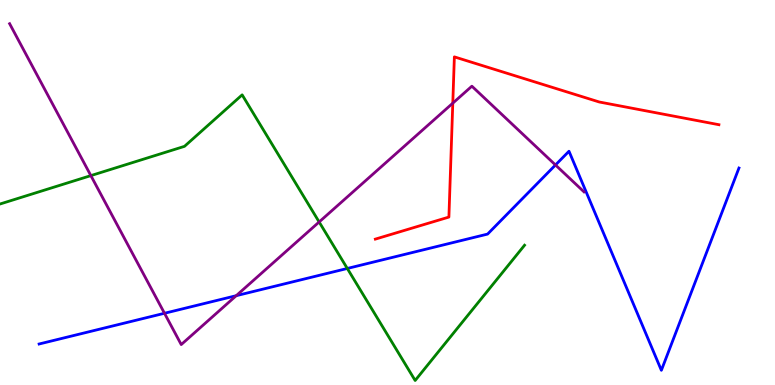[{'lines': ['blue', 'red'], 'intersections': []}, {'lines': ['green', 'red'], 'intersections': []}, {'lines': ['purple', 'red'], 'intersections': [{'x': 5.84, 'y': 7.32}]}, {'lines': ['blue', 'green'], 'intersections': [{'x': 4.48, 'y': 3.03}]}, {'lines': ['blue', 'purple'], 'intersections': [{'x': 2.12, 'y': 1.86}, {'x': 3.05, 'y': 2.32}, {'x': 7.17, 'y': 5.71}]}, {'lines': ['green', 'purple'], 'intersections': [{'x': 1.17, 'y': 5.44}, {'x': 4.12, 'y': 4.23}]}]